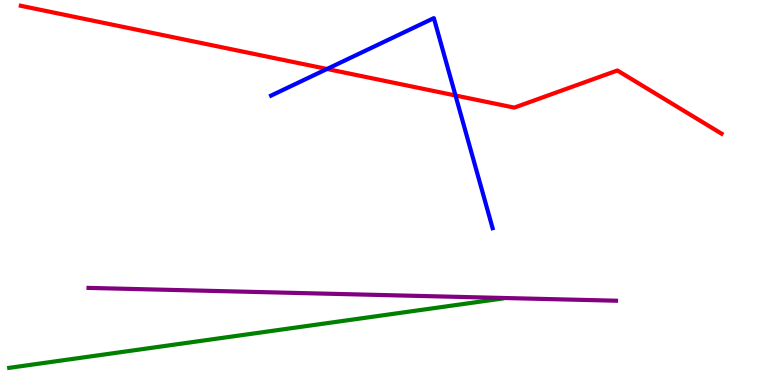[{'lines': ['blue', 'red'], 'intersections': [{'x': 4.22, 'y': 8.21}, {'x': 5.88, 'y': 7.52}]}, {'lines': ['green', 'red'], 'intersections': []}, {'lines': ['purple', 'red'], 'intersections': []}, {'lines': ['blue', 'green'], 'intersections': []}, {'lines': ['blue', 'purple'], 'intersections': []}, {'lines': ['green', 'purple'], 'intersections': []}]